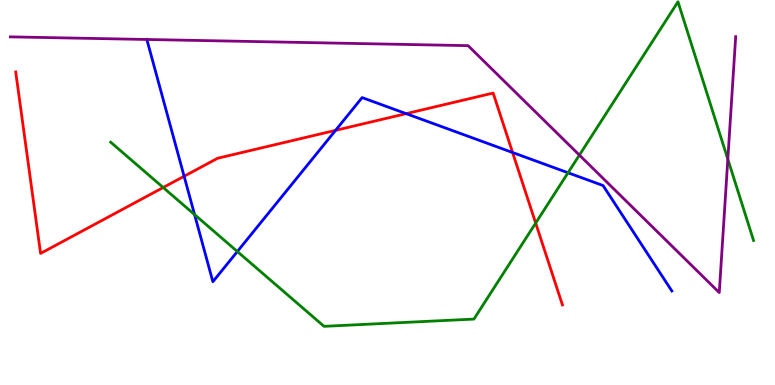[{'lines': ['blue', 'red'], 'intersections': [{'x': 2.38, 'y': 5.42}, {'x': 4.33, 'y': 6.61}, {'x': 5.24, 'y': 7.05}, {'x': 6.61, 'y': 6.04}]}, {'lines': ['green', 'red'], 'intersections': [{'x': 2.11, 'y': 5.13}, {'x': 6.91, 'y': 4.21}]}, {'lines': ['purple', 'red'], 'intersections': []}, {'lines': ['blue', 'green'], 'intersections': [{'x': 2.51, 'y': 4.43}, {'x': 3.06, 'y': 3.47}, {'x': 7.33, 'y': 5.51}]}, {'lines': ['blue', 'purple'], 'intersections': [{'x': 1.89, 'y': 8.97}]}, {'lines': ['green', 'purple'], 'intersections': [{'x': 7.48, 'y': 5.97}, {'x': 9.39, 'y': 5.87}]}]